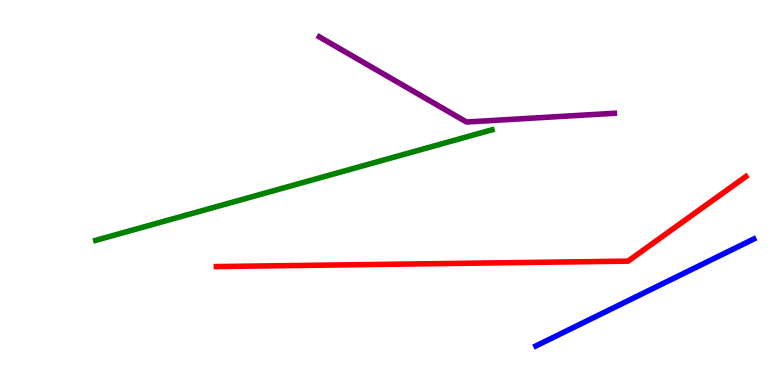[{'lines': ['blue', 'red'], 'intersections': []}, {'lines': ['green', 'red'], 'intersections': []}, {'lines': ['purple', 'red'], 'intersections': []}, {'lines': ['blue', 'green'], 'intersections': []}, {'lines': ['blue', 'purple'], 'intersections': []}, {'lines': ['green', 'purple'], 'intersections': []}]